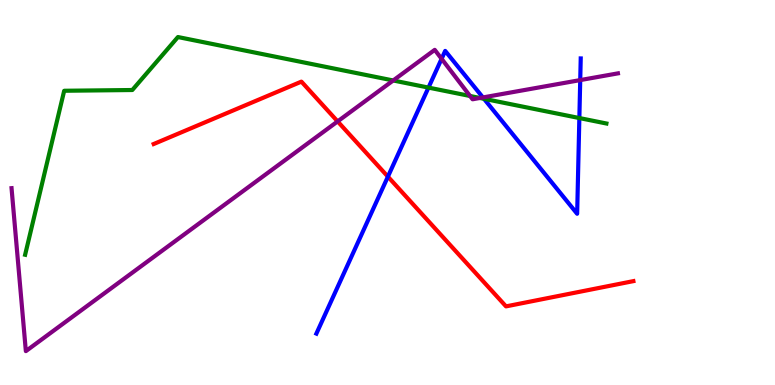[{'lines': ['blue', 'red'], 'intersections': [{'x': 5.01, 'y': 5.41}]}, {'lines': ['green', 'red'], 'intersections': []}, {'lines': ['purple', 'red'], 'intersections': [{'x': 4.36, 'y': 6.85}]}, {'lines': ['blue', 'green'], 'intersections': [{'x': 5.53, 'y': 7.72}, {'x': 6.25, 'y': 7.43}, {'x': 7.48, 'y': 6.93}]}, {'lines': ['blue', 'purple'], 'intersections': [{'x': 5.7, 'y': 8.47}, {'x': 6.23, 'y': 7.47}, {'x': 7.49, 'y': 7.92}]}, {'lines': ['green', 'purple'], 'intersections': [{'x': 5.07, 'y': 7.91}, {'x': 6.07, 'y': 7.51}, {'x': 6.19, 'y': 7.46}]}]